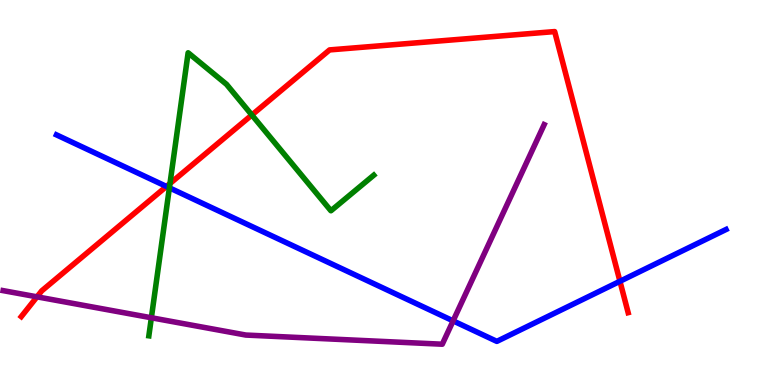[{'lines': ['blue', 'red'], 'intersections': [{'x': 2.15, 'y': 5.16}, {'x': 8.0, 'y': 2.69}]}, {'lines': ['green', 'red'], 'intersections': [{'x': 2.19, 'y': 5.23}, {'x': 3.25, 'y': 7.01}]}, {'lines': ['purple', 'red'], 'intersections': [{'x': 0.477, 'y': 2.29}]}, {'lines': ['blue', 'green'], 'intersections': [{'x': 2.19, 'y': 5.12}]}, {'lines': ['blue', 'purple'], 'intersections': [{'x': 5.85, 'y': 1.67}]}, {'lines': ['green', 'purple'], 'intersections': [{'x': 1.95, 'y': 1.75}]}]